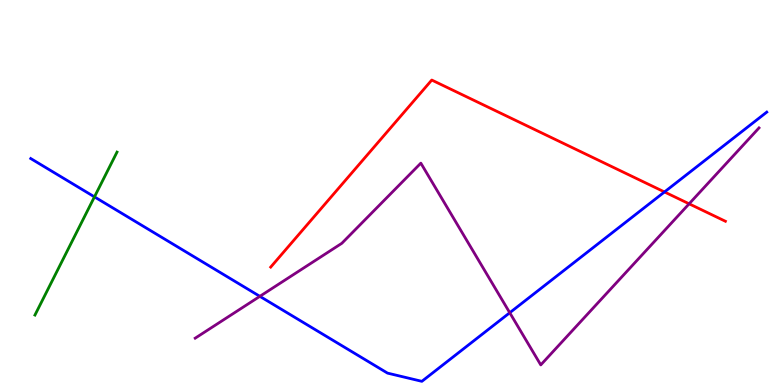[{'lines': ['blue', 'red'], 'intersections': [{'x': 8.57, 'y': 5.01}]}, {'lines': ['green', 'red'], 'intersections': []}, {'lines': ['purple', 'red'], 'intersections': [{'x': 8.89, 'y': 4.71}]}, {'lines': ['blue', 'green'], 'intersections': [{'x': 1.22, 'y': 4.89}]}, {'lines': ['blue', 'purple'], 'intersections': [{'x': 3.35, 'y': 2.3}, {'x': 6.58, 'y': 1.88}]}, {'lines': ['green', 'purple'], 'intersections': []}]